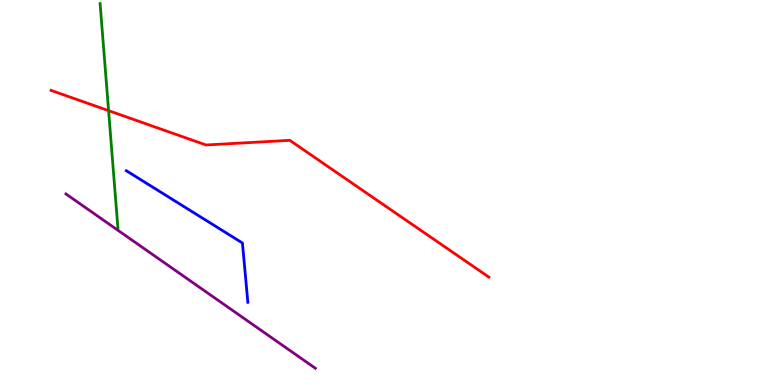[{'lines': ['blue', 'red'], 'intersections': []}, {'lines': ['green', 'red'], 'intersections': [{'x': 1.4, 'y': 7.13}]}, {'lines': ['purple', 'red'], 'intersections': []}, {'lines': ['blue', 'green'], 'intersections': []}, {'lines': ['blue', 'purple'], 'intersections': []}, {'lines': ['green', 'purple'], 'intersections': []}]